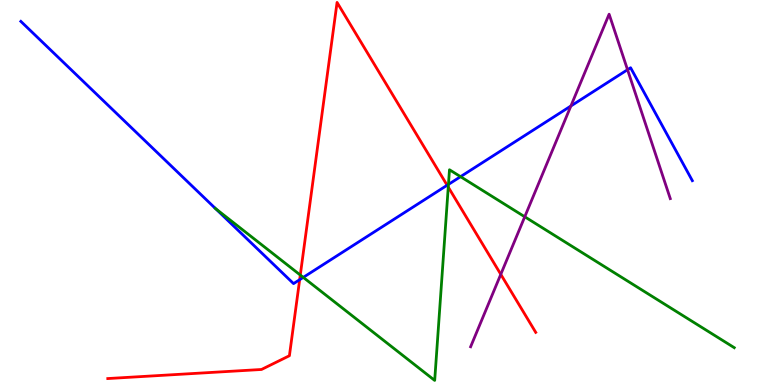[{'lines': ['blue', 'red'], 'intersections': [{'x': 3.87, 'y': 2.74}, {'x': 5.77, 'y': 5.19}]}, {'lines': ['green', 'red'], 'intersections': [{'x': 3.87, 'y': 2.86}, {'x': 5.78, 'y': 5.14}]}, {'lines': ['purple', 'red'], 'intersections': [{'x': 6.46, 'y': 2.87}]}, {'lines': ['blue', 'green'], 'intersections': [{'x': 2.78, 'y': 4.58}, {'x': 3.91, 'y': 2.8}, {'x': 5.79, 'y': 5.21}, {'x': 5.94, 'y': 5.41}]}, {'lines': ['blue', 'purple'], 'intersections': [{'x': 7.37, 'y': 7.25}, {'x': 8.1, 'y': 8.19}]}, {'lines': ['green', 'purple'], 'intersections': [{'x': 6.77, 'y': 4.37}]}]